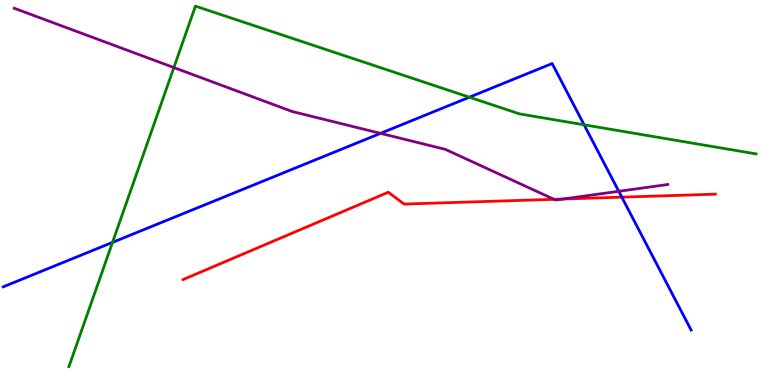[{'lines': ['blue', 'red'], 'intersections': [{'x': 8.02, 'y': 4.88}]}, {'lines': ['green', 'red'], 'intersections': []}, {'lines': ['purple', 'red'], 'intersections': [{'x': 7.15, 'y': 4.82}, {'x': 7.26, 'y': 4.83}]}, {'lines': ['blue', 'green'], 'intersections': [{'x': 1.45, 'y': 3.7}, {'x': 6.06, 'y': 7.48}, {'x': 7.54, 'y': 6.76}]}, {'lines': ['blue', 'purple'], 'intersections': [{'x': 4.91, 'y': 6.54}, {'x': 7.98, 'y': 5.03}]}, {'lines': ['green', 'purple'], 'intersections': [{'x': 2.24, 'y': 8.25}]}]